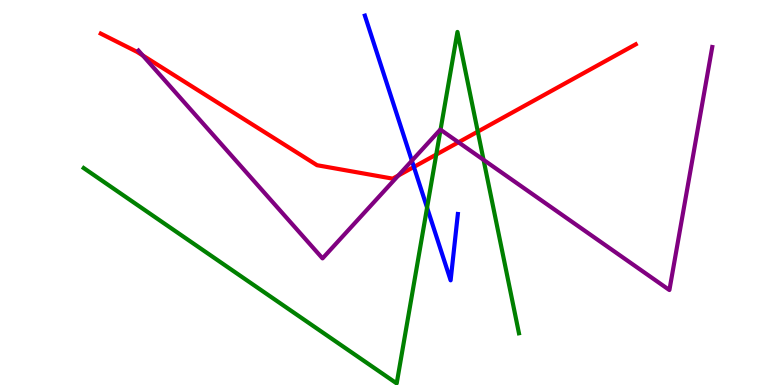[{'lines': ['blue', 'red'], 'intersections': [{'x': 5.34, 'y': 5.66}]}, {'lines': ['green', 'red'], 'intersections': [{'x': 5.63, 'y': 5.99}, {'x': 6.17, 'y': 6.58}]}, {'lines': ['purple', 'red'], 'intersections': [{'x': 1.84, 'y': 8.56}, {'x': 5.14, 'y': 5.44}, {'x': 5.92, 'y': 6.3}]}, {'lines': ['blue', 'green'], 'intersections': [{'x': 5.51, 'y': 4.61}]}, {'lines': ['blue', 'purple'], 'intersections': [{'x': 5.31, 'y': 5.83}]}, {'lines': ['green', 'purple'], 'intersections': [{'x': 5.68, 'y': 6.63}, {'x': 6.24, 'y': 5.85}]}]